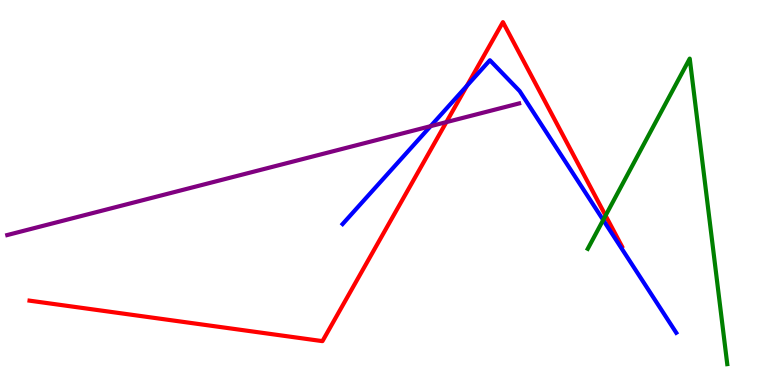[{'lines': ['blue', 'red'], 'intersections': [{'x': 6.02, 'y': 7.77}]}, {'lines': ['green', 'red'], 'intersections': [{'x': 7.81, 'y': 4.4}]}, {'lines': ['purple', 'red'], 'intersections': [{'x': 5.76, 'y': 6.83}]}, {'lines': ['blue', 'green'], 'intersections': [{'x': 7.78, 'y': 4.29}]}, {'lines': ['blue', 'purple'], 'intersections': [{'x': 5.56, 'y': 6.72}]}, {'lines': ['green', 'purple'], 'intersections': []}]